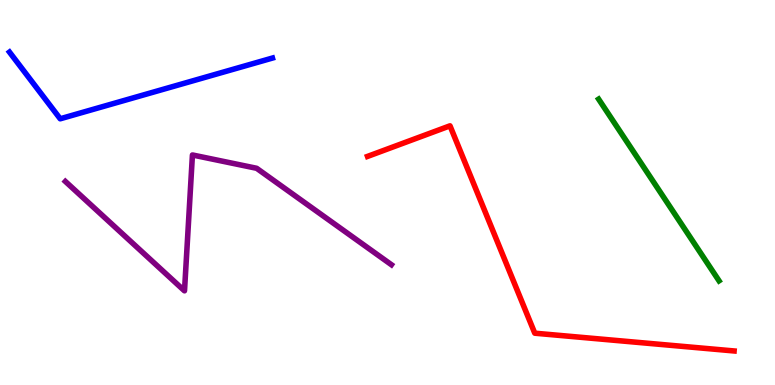[{'lines': ['blue', 'red'], 'intersections': []}, {'lines': ['green', 'red'], 'intersections': []}, {'lines': ['purple', 'red'], 'intersections': []}, {'lines': ['blue', 'green'], 'intersections': []}, {'lines': ['blue', 'purple'], 'intersections': []}, {'lines': ['green', 'purple'], 'intersections': []}]